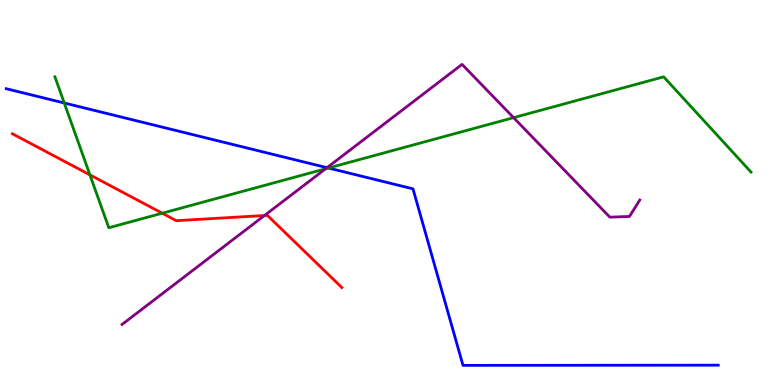[{'lines': ['blue', 'red'], 'intersections': []}, {'lines': ['green', 'red'], 'intersections': [{'x': 1.16, 'y': 5.46}, {'x': 2.09, 'y': 4.46}]}, {'lines': ['purple', 'red'], 'intersections': [{'x': 3.41, 'y': 4.4}]}, {'lines': ['blue', 'green'], 'intersections': [{'x': 0.829, 'y': 7.32}, {'x': 4.24, 'y': 5.64}]}, {'lines': ['blue', 'purple'], 'intersections': [{'x': 4.22, 'y': 5.64}]}, {'lines': ['green', 'purple'], 'intersections': [{'x': 4.2, 'y': 5.62}, {'x': 6.63, 'y': 6.94}]}]